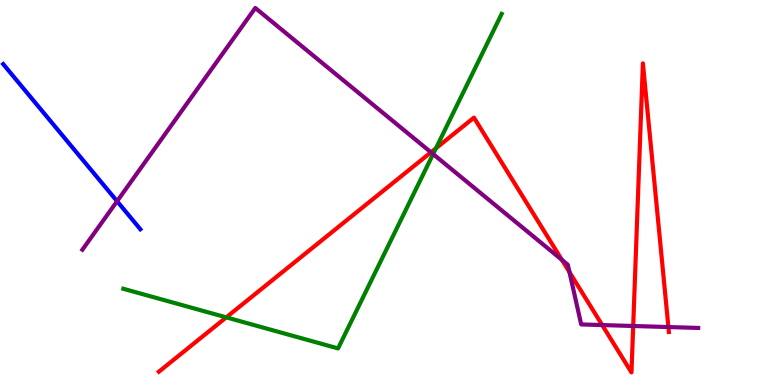[{'lines': ['blue', 'red'], 'intersections': []}, {'lines': ['green', 'red'], 'intersections': [{'x': 2.92, 'y': 1.76}, {'x': 5.62, 'y': 6.15}]}, {'lines': ['purple', 'red'], 'intersections': [{'x': 5.56, 'y': 6.04}, {'x': 7.25, 'y': 3.25}, {'x': 7.35, 'y': 2.93}, {'x': 7.77, 'y': 1.56}, {'x': 8.17, 'y': 1.53}, {'x': 8.62, 'y': 1.51}]}, {'lines': ['blue', 'green'], 'intersections': []}, {'lines': ['blue', 'purple'], 'intersections': [{'x': 1.51, 'y': 4.77}]}, {'lines': ['green', 'purple'], 'intersections': [{'x': 5.59, 'y': 6.0}]}]